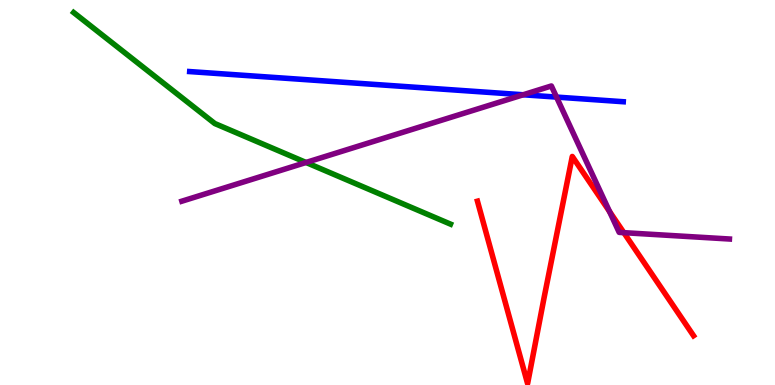[{'lines': ['blue', 'red'], 'intersections': []}, {'lines': ['green', 'red'], 'intersections': []}, {'lines': ['purple', 'red'], 'intersections': [{'x': 7.86, 'y': 4.51}, {'x': 8.05, 'y': 3.96}]}, {'lines': ['blue', 'green'], 'intersections': []}, {'lines': ['blue', 'purple'], 'intersections': [{'x': 6.75, 'y': 7.54}, {'x': 7.18, 'y': 7.48}]}, {'lines': ['green', 'purple'], 'intersections': [{'x': 3.95, 'y': 5.78}]}]